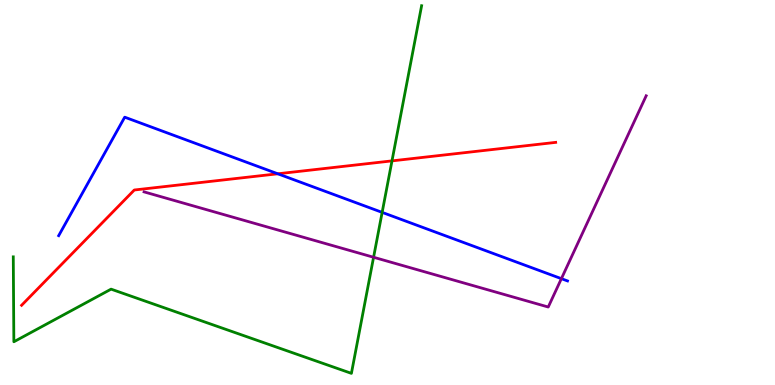[{'lines': ['blue', 'red'], 'intersections': [{'x': 3.58, 'y': 5.49}]}, {'lines': ['green', 'red'], 'intersections': [{'x': 5.06, 'y': 5.82}]}, {'lines': ['purple', 'red'], 'intersections': []}, {'lines': ['blue', 'green'], 'intersections': [{'x': 4.93, 'y': 4.48}]}, {'lines': ['blue', 'purple'], 'intersections': [{'x': 7.24, 'y': 2.76}]}, {'lines': ['green', 'purple'], 'intersections': [{'x': 4.82, 'y': 3.32}]}]